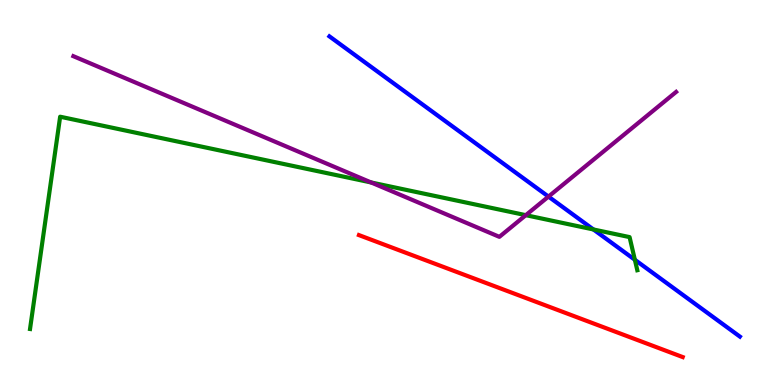[{'lines': ['blue', 'red'], 'intersections': []}, {'lines': ['green', 'red'], 'intersections': []}, {'lines': ['purple', 'red'], 'intersections': []}, {'lines': ['blue', 'green'], 'intersections': [{'x': 7.66, 'y': 4.04}, {'x': 8.19, 'y': 3.25}]}, {'lines': ['blue', 'purple'], 'intersections': [{'x': 7.08, 'y': 4.89}]}, {'lines': ['green', 'purple'], 'intersections': [{'x': 4.79, 'y': 5.26}, {'x': 6.78, 'y': 4.41}]}]